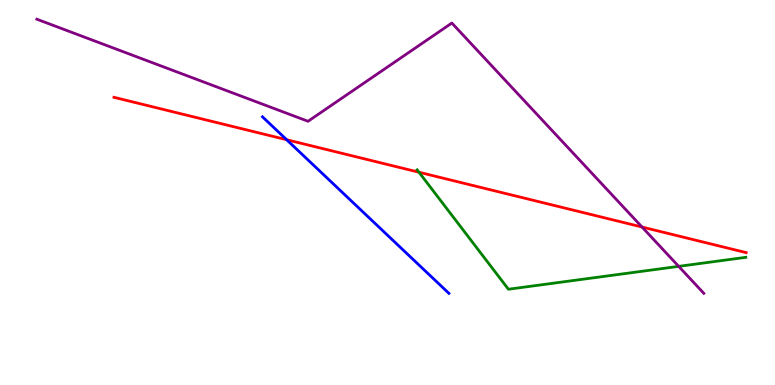[{'lines': ['blue', 'red'], 'intersections': [{'x': 3.7, 'y': 6.37}]}, {'lines': ['green', 'red'], 'intersections': [{'x': 5.41, 'y': 5.53}]}, {'lines': ['purple', 'red'], 'intersections': [{'x': 8.28, 'y': 4.1}]}, {'lines': ['blue', 'green'], 'intersections': []}, {'lines': ['blue', 'purple'], 'intersections': []}, {'lines': ['green', 'purple'], 'intersections': [{'x': 8.76, 'y': 3.08}]}]